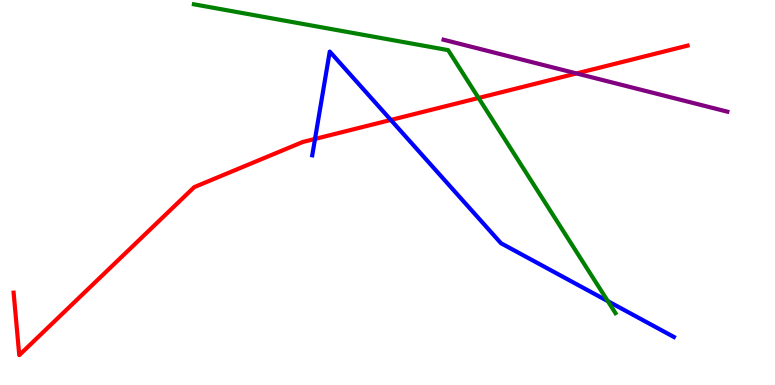[{'lines': ['blue', 'red'], 'intersections': [{'x': 4.06, 'y': 6.39}, {'x': 5.04, 'y': 6.88}]}, {'lines': ['green', 'red'], 'intersections': [{'x': 6.18, 'y': 7.46}]}, {'lines': ['purple', 'red'], 'intersections': [{'x': 7.44, 'y': 8.09}]}, {'lines': ['blue', 'green'], 'intersections': [{'x': 7.84, 'y': 2.18}]}, {'lines': ['blue', 'purple'], 'intersections': []}, {'lines': ['green', 'purple'], 'intersections': []}]